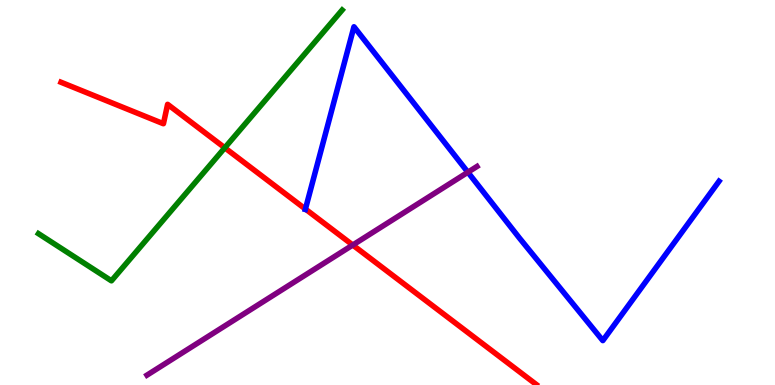[{'lines': ['blue', 'red'], 'intersections': [{'x': 3.94, 'y': 4.57}]}, {'lines': ['green', 'red'], 'intersections': [{'x': 2.9, 'y': 6.16}]}, {'lines': ['purple', 'red'], 'intersections': [{'x': 4.55, 'y': 3.64}]}, {'lines': ['blue', 'green'], 'intersections': []}, {'lines': ['blue', 'purple'], 'intersections': [{'x': 6.04, 'y': 5.53}]}, {'lines': ['green', 'purple'], 'intersections': []}]